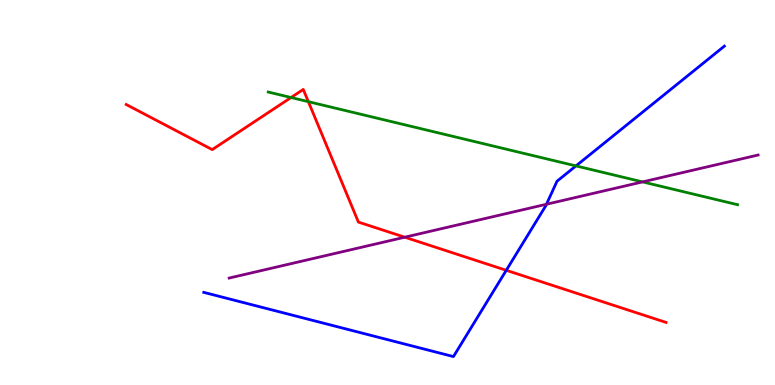[{'lines': ['blue', 'red'], 'intersections': [{'x': 6.53, 'y': 2.98}]}, {'lines': ['green', 'red'], 'intersections': [{'x': 3.76, 'y': 7.47}, {'x': 3.98, 'y': 7.36}]}, {'lines': ['purple', 'red'], 'intersections': [{'x': 5.22, 'y': 3.84}]}, {'lines': ['blue', 'green'], 'intersections': [{'x': 7.43, 'y': 5.69}]}, {'lines': ['blue', 'purple'], 'intersections': [{'x': 7.05, 'y': 4.69}]}, {'lines': ['green', 'purple'], 'intersections': [{'x': 8.29, 'y': 5.28}]}]